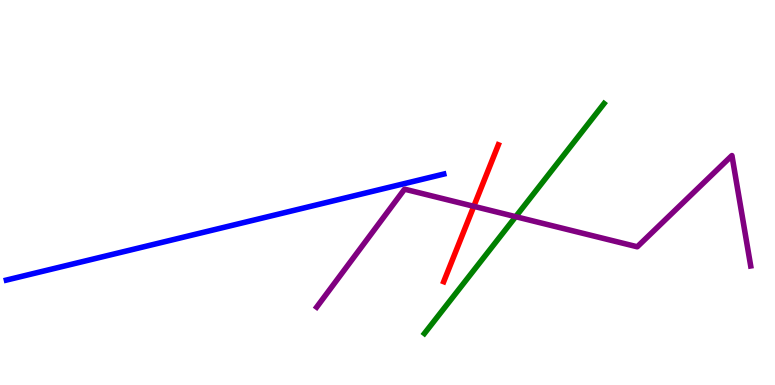[{'lines': ['blue', 'red'], 'intersections': []}, {'lines': ['green', 'red'], 'intersections': []}, {'lines': ['purple', 'red'], 'intersections': [{'x': 6.11, 'y': 4.64}]}, {'lines': ['blue', 'green'], 'intersections': []}, {'lines': ['blue', 'purple'], 'intersections': []}, {'lines': ['green', 'purple'], 'intersections': [{'x': 6.65, 'y': 4.37}]}]